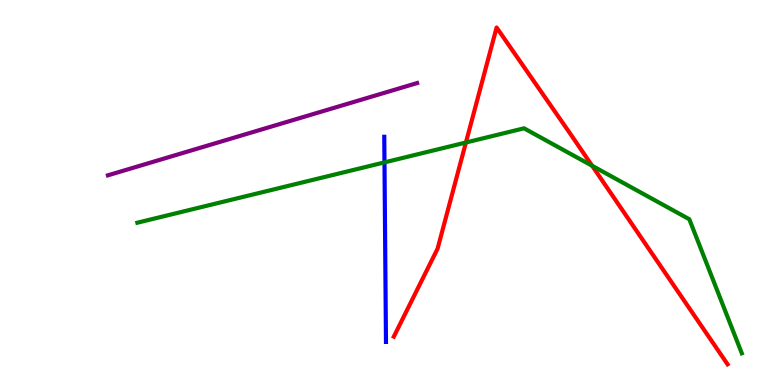[{'lines': ['blue', 'red'], 'intersections': []}, {'lines': ['green', 'red'], 'intersections': [{'x': 6.01, 'y': 6.3}, {'x': 7.64, 'y': 5.69}]}, {'lines': ['purple', 'red'], 'intersections': []}, {'lines': ['blue', 'green'], 'intersections': [{'x': 4.96, 'y': 5.78}]}, {'lines': ['blue', 'purple'], 'intersections': []}, {'lines': ['green', 'purple'], 'intersections': []}]